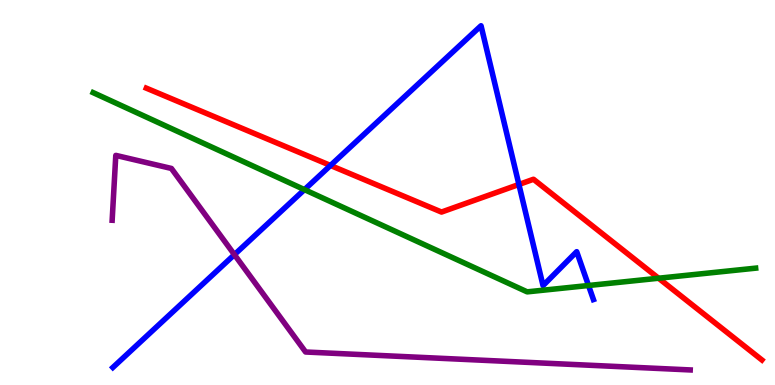[{'lines': ['blue', 'red'], 'intersections': [{'x': 4.26, 'y': 5.7}, {'x': 6.7, 'y': 5.21}]}, {'lines': ['green', 'red'], 'intersections': [{'x': 8.5, 'y': 2.77}]}, {'lines': ['purple', 'red'], 'intersections': []}, {'lines': ['blue', 'green'], 'intersections': [{'x': 3.93, 'y': 5.07}, {'x': 7.59, 'y': 2.58}]}, {'lines': ['blue', 'purple'], 'intersections': [{'x': 3.02, 'y': 3.39}]}, {'lines': ['green', 'purple'], 'intersections': []}]